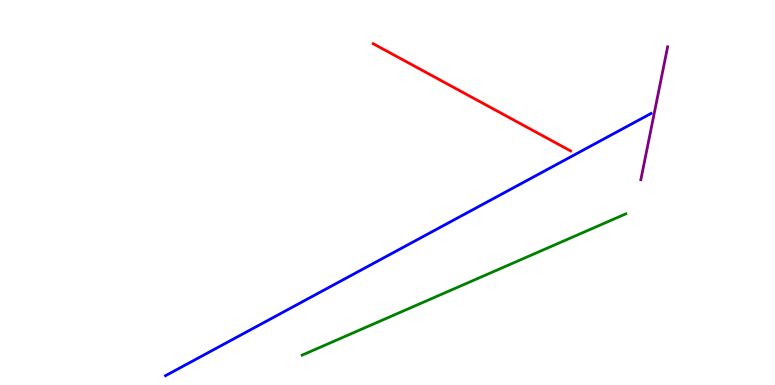[{'lines': ['blue', 'red'], 'intersections': []}, {'lines': ['green', 'red'], 'intersections': []}, {'lines': ['purple', 'red'], 'intersections': []}, {'lines': ['blue', 'green'], 'intersections': []}, {'lines': ['blue', 'purple'], 'intersections': []}, {'lines': ['green', 'purple'], 'intersections': []}]